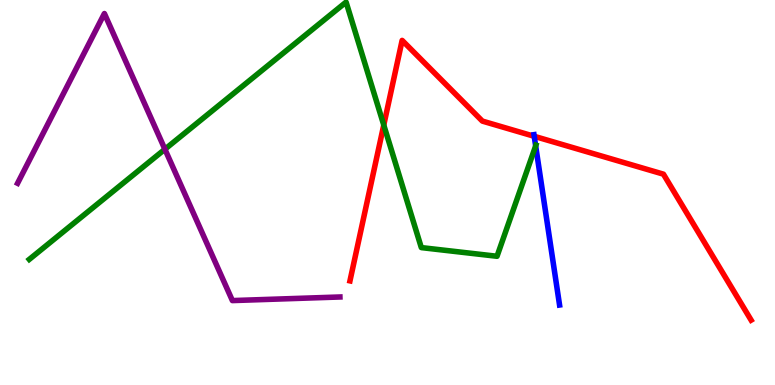[{'lines': ['blue', 'red'], 'intersections': [{'x': 6.89, 'y': 6.46}]}, {'lines': ['green', 'red'], 'intersections': [{'x': 4.95, 'y': 6.75}]}, {'lines': ['purple', 'red'], 'intersections': []}, {'lines': ['blue', 'green'], 'intersections': [{'x': 6.91, 'y': 6.21}]}, {'lines': ['blue', 'purple'], 'intersections': []}, {'lines': ['green', 'purple'], 'intersections': [{'x': 2.13, 'y': 6.12}]}]